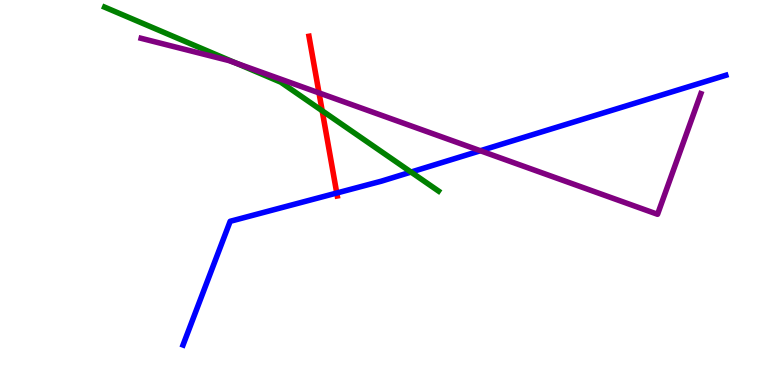[{'lines': ['blue', 'red'], 'intersections': [{'x': 4.35, 'y': 4.99}]}, {'lines': ['green', 'red'], 'intersections': [{'x': 4.16, 'y': 7.12}]}, {'lines': ['purple', 'red'], 'intersections': [{'x': 4.12, 'y': 7.59}]}, {'lines': ['blue', 'green'], 'intersections': [{'x': 5.3, 'y': 5.53}]}, {'lines': ['blue', 'purple'], 'intersections': [{'x': 6.2, 'y': 6.08}]}, {'lines': ['green', 'purple'], 'intersections': [{'x': 3.05, 'y': 8.36}]}]